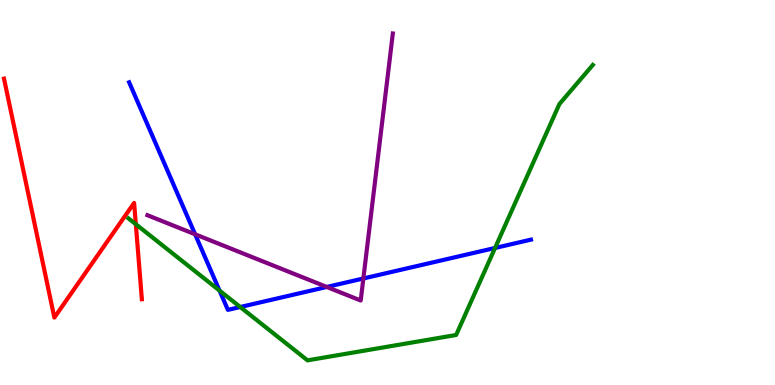[{'lines': ['blue', 'red'], 'intersections': []}, {'lines': ['green', 'red'], 'intersections': [{'x': 1.75, 'y': 4.18}]}, {'lines': ['purple', 'red'], 'intersections': []}, {'lines': ['blue', 'green'], 'intersections': [{'x': 2.83, 'y': 2.45}, {'x': 3.1, 'y': 2.03}, {'x': 6.39, 'y': 3.56}]}, {'lines': ['blue', 'purple'], 'intersections': [{'x': 2.52, 'y': 3.91}, {'x': 4.22, 'y': 2.55}, {'x': 4.69, 'y': 2.77}]}, {'lines': ['green', 'purple'], 'intersections': []}]